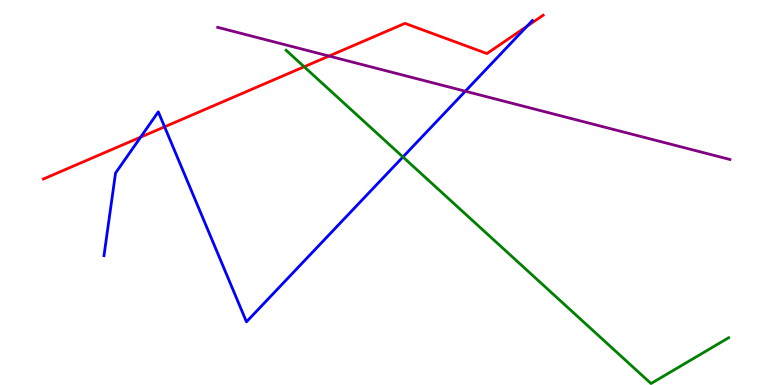[{'lines': ['blue', 'red'], 'intersections': [{'x': 1.81, 'y': 6.44}, {'x': 2.12, 'y': 6.71}, {'x': 6.8, 'y': 9.32}]}, {'lines': ['green', 'red'], 'intersections': [{'x': 3.92, 'y': 8.27}]}, {'lines': ['purple', 'red'], 'intersections': [{'x': 4.25, 'y': 8.54}]}, {'lines': ['blue', 'green'], 'intersections': [{'x': 5.2, 'y': 5.92}]}, {'lines': ['blue', 'purple'], 'intersections': [{'x': 6.0, 'y': 7.63}]}, {'lines': ['green', 'purple'], 'intersections': []}]